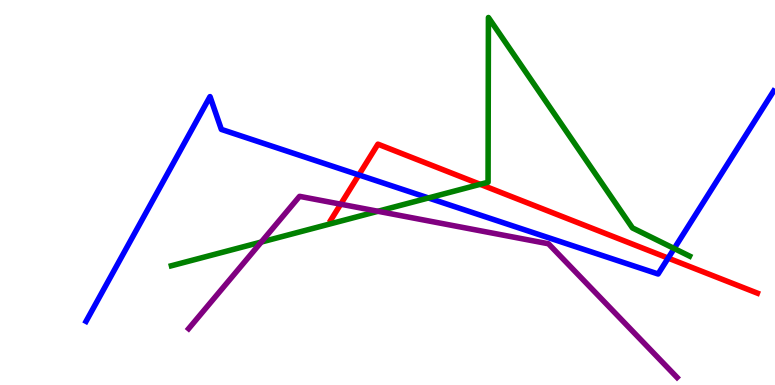[{'lines': ['blue', 'red'], 'intersections': [{'x': 4.63, 'y': 5.46}, {'x': 8.62, 'y': 3.3}]}, {'lines': ['green', 'red'], 'intersections': [{'x': 6.2, 'y': 5.21}]}, {'lines': ['purple', 'red'], 'intersections': [{'x': 4.4, 'y': 4.7}]}, {'lines': ['blue', 'green'], 'intersections': [{'x': 5.53, 'y': 4.86}, {'x': 8.7, 'y': 3.55}]}, {'lines': ['blue', 'purple'], 'intersections': []}, {'lines': ['green', 'purple'], 'intersections': [{'x': 3.37, 'y': 3.71}, {'x': 4.88, 'y': 4.51}]}]